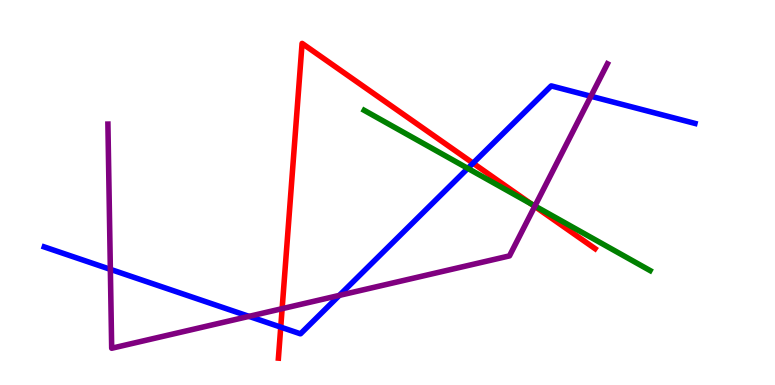[{'lines': ['blue', 'red'], 'intersections': [{'x': 3.62, 'y': 1.5}, {'x': 6.1, 'y': 5.76}]}, {'lines': ['green', 'red'], 'intersections': [{'x': 6.85, 'y': 4.7}]}, {'lines': ['purple', 'red'], 'intersections': [{'x': 3.64, 'y': 1.98}, {'x': 6.9, 'y': 4.64}]}, {'lines': ['blue', 'green'], 'intersections': [{'x': 6.04, 'y': 5.63}]}, {'lines': ['blue', 'purple'], 'intersections': [{'x': 1.42, 'y': 3.0}, {'x': 3.21, 'y': 1.78}, {'x': 4.38, 'y': 2.33}, {'x': 7.62, 'y': 7.5}]}, {'lines': ['green', 'purple'], 'intersections': [{'x': 6.9, 'y': 4.65}]}]